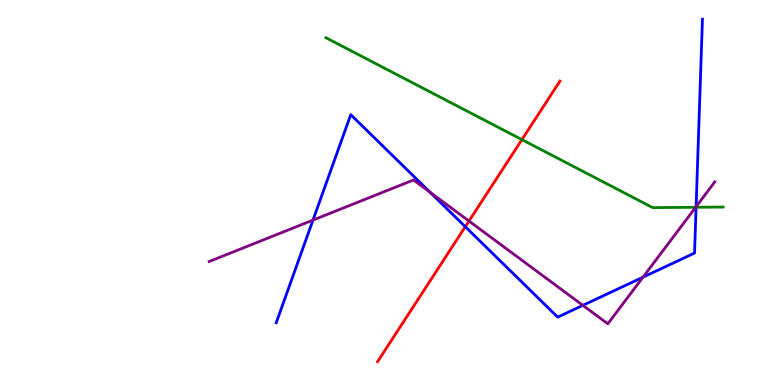[{'lines': ['blue', 'red'], 'intersections': [{'x': 6.0, 'y': 4.11}]}, {'lines': ['green', 'red'], 'intersections': [{'x': 6.73, 'y': 6.37}]}, {'lines': ['purple', 'red'], 'intersections': [{'x': 6.05, 'y': 4.26}]}, {'lines': ['blue', 'green'], 'intersections': [{'x': 8.98, 'y': 4.62}]}, {'lines': ['blue', 'purple'], 'intersections': [{'x': 4.04, 'y': 4.28}, {'x': 5.55, 'y': 5.01}, {'x': 7.52, 'y': 2.07}, {'x': 8.3, 'y': 2.8}, {'x': 8.98, 'y': 4.63}]}, {'lines': ['green', 'purple'], 'intersections': [{'x': 8.98, 'y': 4.62}]}]